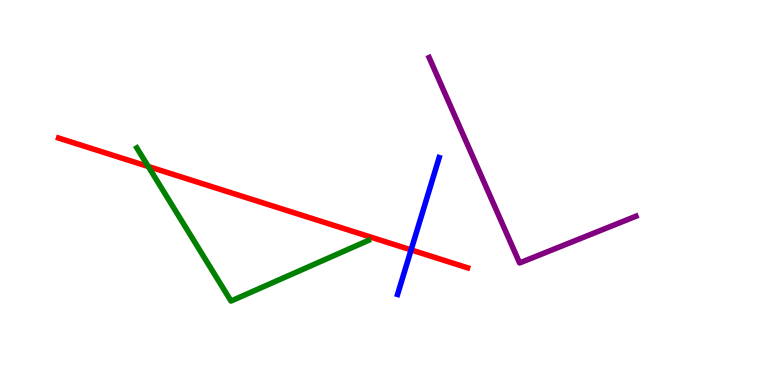[{'lines': ['blue', 'red'], 'intersections': [{'x': 5.3, 'y': 3.51}]}, {'lines': ['green', 'red'], 'intersections': [{'x': 1.91, 'y': 5.68}]}, {'lines': ['purple', 'red'], 'intersections': []}, {'lines': ['blue', 'green'], 'intersections': []}, {'lines': ['blue', 'purple'], 'intersections': []}, {'lines': ['green', 'purple'], 'intersections': []}]